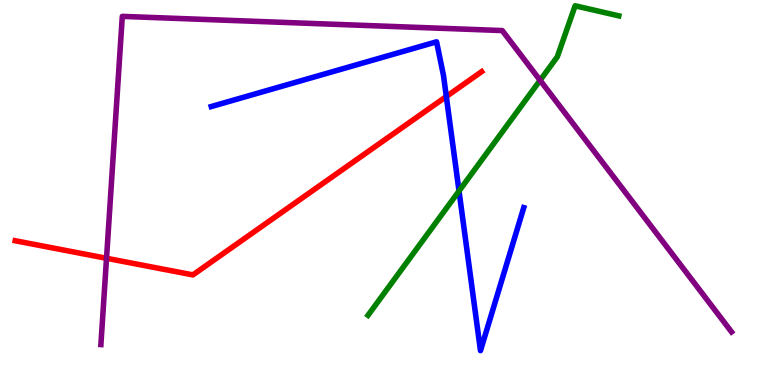[{'lines': ['blue', 'red'], 'intersections': [{'x': 5.76, 'y': 7.49}]}, {'lines': ['green', 'red'], 'intersections': []}, {'lines': ['purple', 'red'], 'intersections': [{'x': 1.37, 'y': 3.29}]}, {'lines': ['blue', 'green'], 'intersections': [{'x': 5.92, 'y': 5.04}]}, {'lines': ['blue', 'purple'], 'intersections': []}, {'lines': ['green', 'purple'], 'intersections': [{'x': 6.97, 'y': 7.91}]}]